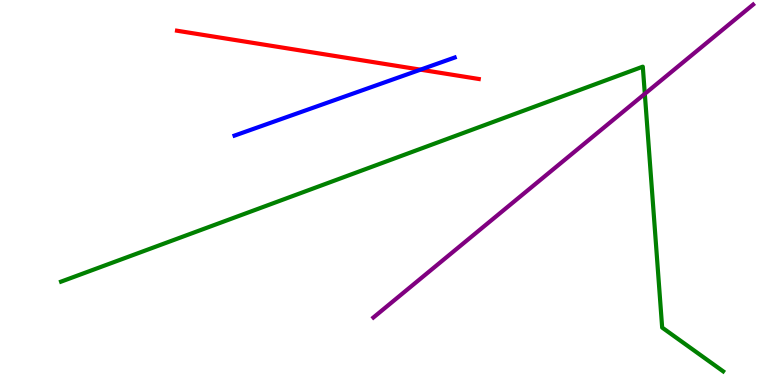[{'lines': ['blue', 'red'], 'intersections': [{'x': 5.43, 'y': 8.19}]}, {'lines': ['green', 'red'], 'intersections': []}, {'lines': ['purple', 'red'], 'intersections': []}, {'lines': ['blue', 'green'], 'intersections': []}, {'lines': ['blue', 'purple'], 'intersections': []}, {'lines': ['green', 'purple'], 'intersections': [{'x': 8.32, 'y': 7.56}]}]